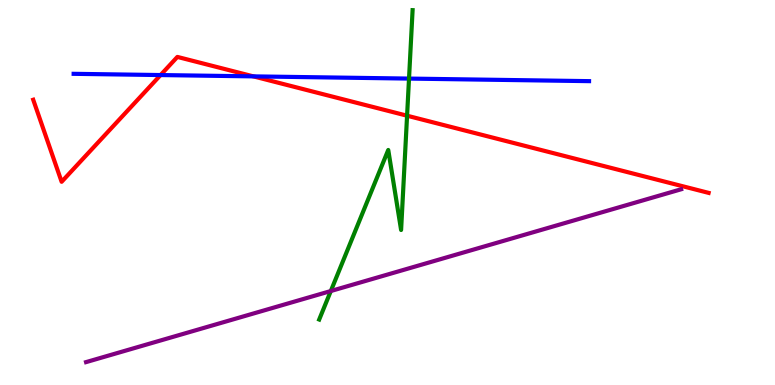[{'lines': ['blue', 'red'], 'intersections': [{'x': 2.07, 'y': 8.05}, {'x': 3.27, 'y': 8.02}]}, {'lines': ['green', 'red'], 'intersections': [{'x': 5.25, 'y': 6.99}]}, {'lines': ['purple', 'red'], 'intersections': []}, {'lines': ['blue', 'green'], 'intersections': [{'x': 5.28, 'y': 7.96}]}, {'lines': ['blue', 'purple'], 'intersections': []}, {'lines': ['green', 'purple'], 'intersections': [{'x': 4.27, 'y': 2.44}]}]